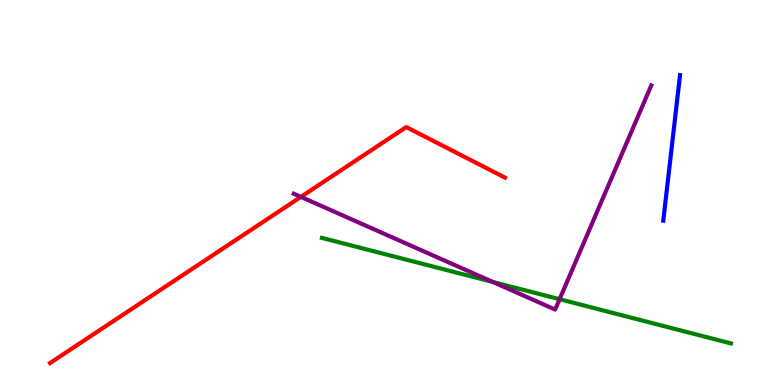[{'lines': ['blue', 'red'], 'intersections': []}, {'lines': ['green', 'red'], 'intersections': []}, {'lines': ['purple', 'red'], 'intersections': [{'x': 3.88, 'y': 4.89}]}, {'lines': ['blue', 'green'], 'intersections': []}, {'lines': ['blue', 'purple'], 'intersections': []}, {'lines': ['green', 'purple'], 'intersections': [{'x': 6.36, 'y': 2.67}, {'x': 7.22, 'y': 2.23}]}]